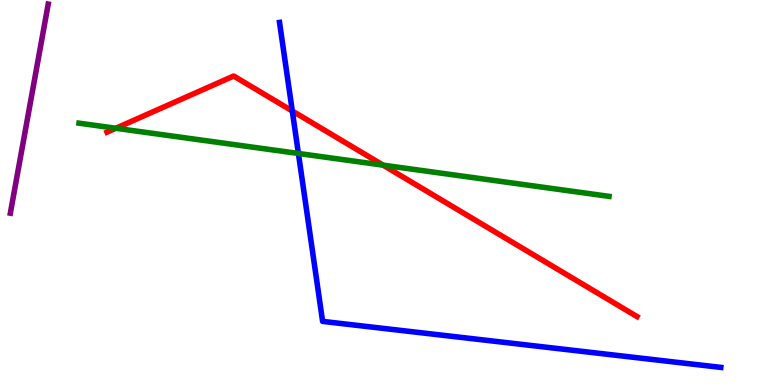[{'lines': ['blue', 'red'], 'intersections': [{'x': 3.77, 'y': 7.12}]}, {'lines': ['green', 'red'], 'intersections': [{'x': 1.49, 'y': 6.67}, {'x': 4.94, 'y': 5.71}]}, {'lines': ['purple', 'red'], 'intersections': []}, {'lines': ['blue', 'green'], 'intersections': [{'x': 3.85, 'y': 6.01}]}, {'lines': ['blue', 'purple'], 'intersections': []}, {'lines': ['green', 'purple'], 'intersections': []}]